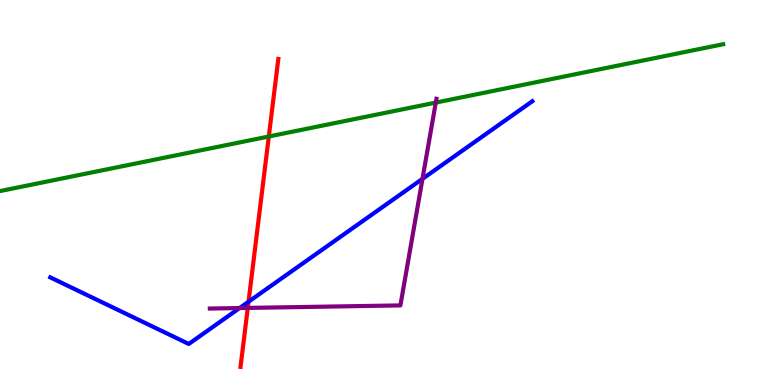[{'lines': ['blue', 'red'], 'intersections': [{'x': 3.21, 'y': 2.16}]}, {'lines': ['green', 'red'], 'intersections': [{'x': 3.47, 'y': 6.45}]}, {'lines': ['purple', 'red'], 'intersections': [{'x': 3.2, 'y': 2.0}]}, {'lines': ['blue', 'green'], 'intersections': []}, {'lines': ['blue', 'purple'], 'intersections': [{'x': 3.09, 'y': 2.0}, {'x': 5.45, 'y': 5.35}]}, {'lines': ['green', 'purple'], 'intersections': [{'x': 5.62, 'y': 7.34}]}]